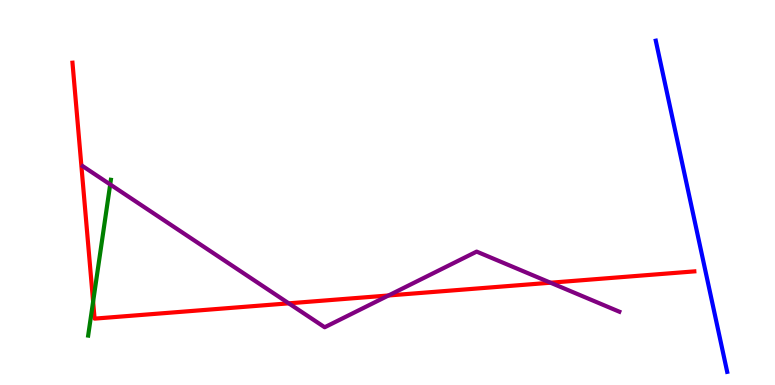[{'lines': ['blue', 'red'], 'intersections': []}, {'lines': ['green', 'red'], 'intersections': [{'x': 1.2, 'y': 2.17}]}, {'lines': ['purple', 'red'], 'intersections': [{'x': 3.73, 'y': 2.12}, {'x': 5.01, 'y': 2.33}, {'x': 7.1, 'y': 2.66}]}, {'lines': ['blue', 'green'], 'intersections': []}, {'lines': ['blue', 'purple'], 'intersections': []}, {'lines': ['green', 'purple'], 'intersections': [{'x': 1.42, 'y': 5.21}]}]